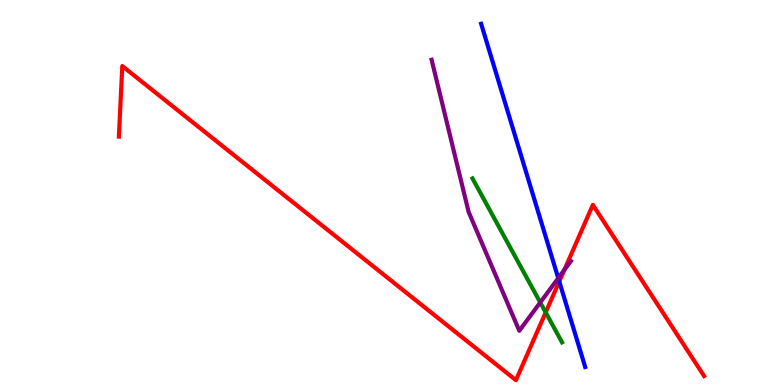[{'lines': ['blue', 'red'], 'intersections': [{'x': 7.22, 'y': 2.69}]}, {'lines': ['green', 'red'], 'intersections': [{'x': 7.04, 'y': 1.89}]}, {'lines': ['purple', 'red'], 'intersections': [{'x': 7.28, 'y': 2.99}]}, {'lines': ['blue', 'green'], 'intersections': []}, {'lines': ['blue', 'purple'], 'intersections': [{'x': 7.2, 'y': 2.78}]}, {'lines': ['green', 'purple'], 'intersections': [{'x': 6.97, 'y': 2.14}]}]